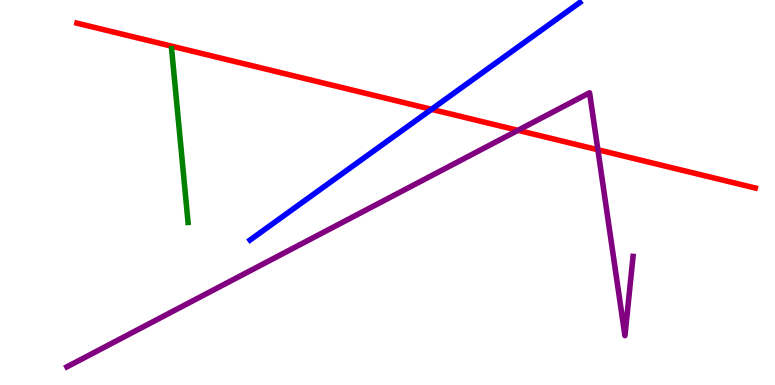[{'lines': ['blue', 'red'], 'intersections': [{'x': 5.57, 'y': 7.16}]}, {'lines': ['green', 'red'], 'intersections': []}, {'lines': ['purple', 'red'], 'intersections': [{'x': 6.68, 'y': 6.61}, {'x': 7.71, 'y': 6.11}]}, {'lines': ['blue', 'green'], 'intersections': []}, {'lines': ['blue', 'purple'], 'intersections': []}, {'lines': ['green', 'purple'], 'intersections': []}]